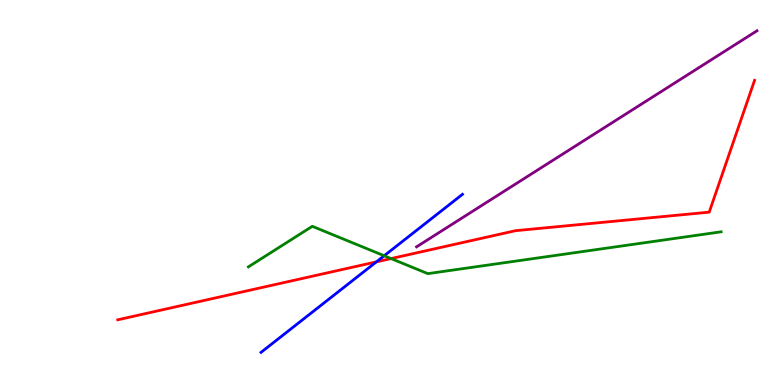[{'lines': ['blue', 'red'], 'intersections': [{'x': 4.86, 'y': 3.2}]}, {'lines': ['green', 'red'], 'intersections': [{'x': 5.05, 'y': 3.28}]}, {'lines': ['purple', 'red'], 'intersections': []}, {'lines': ['blue', 'green'], 'intersections': [{'x': 4.96, 'y': 3.36}]}, {'lines': ['blue', 'purple'], 'intersections': []}, {'lines': ['green', 'purple'], 'intersections': []}]